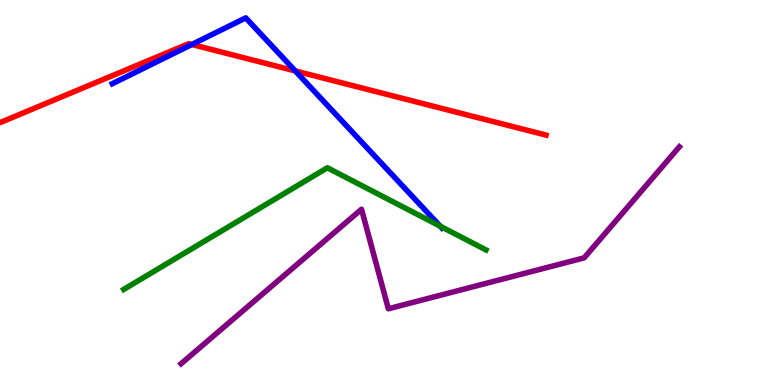[{'lines': ['blue', 'red'], 'intersections': [{'x': 2.48, 'y': 8.84}, {'x': 3.81, 'y': 8.16}]}, {'lines': ['green', 'red'], 'intersections': []}, {'lines': ['purple', 'red'], 'intersections': []}, {'lines': ['blue', 'green'], 'intersections': [{'x': 5.68, 'y': 4.12}]}, {'lines': ['blue', 'purple'], 'intersections': []}, {'lines': ['green', 'purple'], 'intersections': []}]